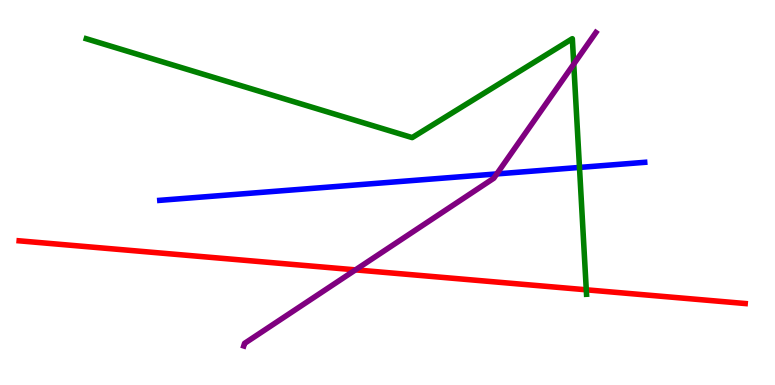[{'lines': ['blue', 'red'], 'intersections': []}, {'lines': ['green', 'red'], 'intersections': [{'x': 7.56, 'y': 2.47}]}, {'lines': ['purple', 'red'], 'intersections': [{'x': 4.59, 'y': 2.99}]}, {'lines': ['blue', 'green'], 'intersections': [{'x': 7.48, 'y': 5.65}]}, {'lines': ['blue', 'purple'], 'intersections': [{'x': 6.41, 'y': 5.48}]}, {'lines': ['green', 'purple'], 'intersections': [{'x': 7.4, 'y': 8.33}]}]